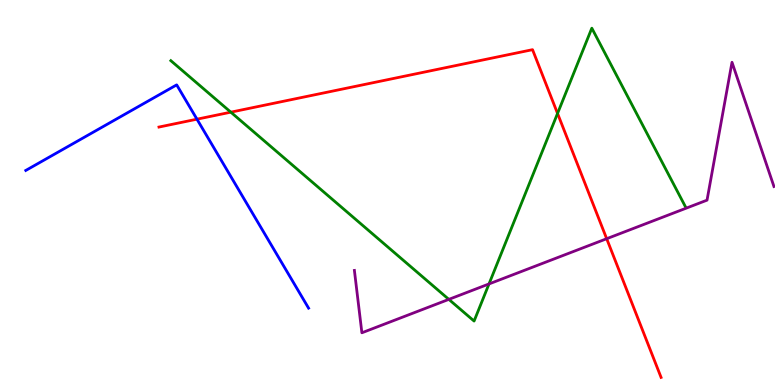[{'lines': ['blue', 'red'], 'intersections': [{'x': 2.54, 'y': 6.9}]}, {'lines': ['green', 'red'], 'intersections': [{'x': 2.98, 'y': 7.09}, {'x': 7.19, 'y': 7.05}]}, {'lines': ['purple', 'red'], 'intersections': [{'x': 7.83, 'y': 3.8}]}, {'lines': ['blue', 'green'], 'intersections': []}, {'lines': ['blue', 'purple'], 'intersections': []}, {'lines': ['green', 'purple'], 'intersections': [{'x': 5.79, 'y': 2.22}, {'x': 6.31, 'y': 2.63}]}]